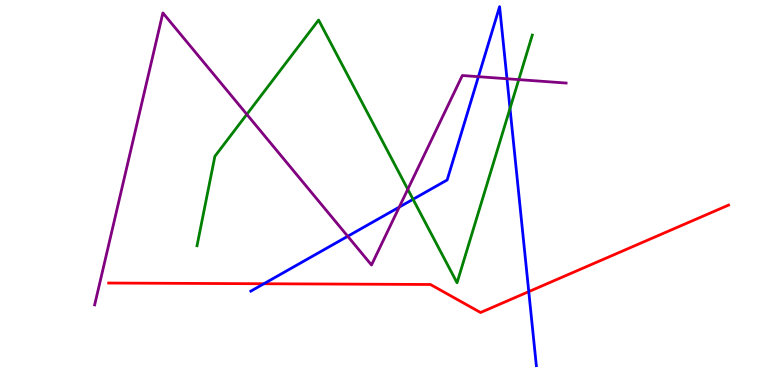[{'lines': ['blue', 'red'], 'intersections': [{'x': 3.41, 'y': 2.63}, {'x': 6.82, 'y': 2.43}]}, {'lines': ['green', 'red'], 'intersections': []}, {'lines': ['purple', 'red'], 'intersections': []}, {'lines': ['blue', 'green'], 'intersections': [{'x': 5.33, 'y': 4.82}, {'x': 6.58, 'y': 7.18}]}, {'lines': ['blue', 'purple'], 'intersections': [{'x': 4.49, 'y': 3.86}, {'x': 5.15, 'y': 4.62}, {'x': 6.17, 'y': 8.01}, {'x': 6.54, 'y': 7.95}]}, {'lines': ['green', 'purple'], 'intersections': [{'x': 3.18, 'y': 7.03}, {'x': 5.26, 'y': 5.08}, {'x': 6.69, 'y': 7.93}]}]